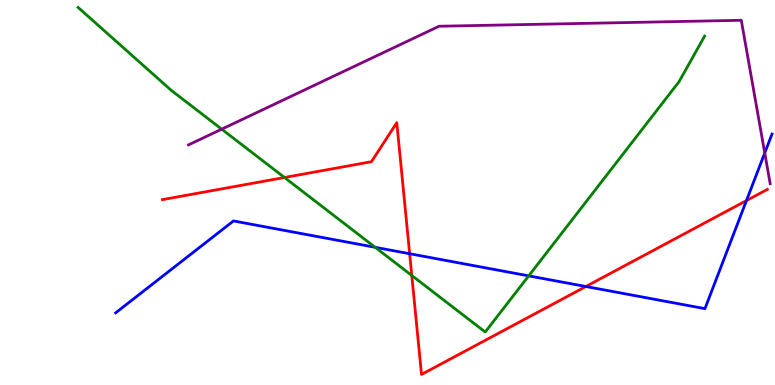[{'lines': ['blue', 'red'], 'intersections': [{'x': 5.29, 'y': 3.41}, {'x': 7.56, 'y': 2.56}, {'x': 9.63, 'y': 4.79}]}, {'lines': ['green', 'red'], 'intersections': [{'x': 3.67, 'y': 5.39}, {'x': 5.31, 'y': 2.84}]}, {'lines': ['purple', 'red'], 'intersections': []}, {'lines': ['blue', 'green'], 'intersections': [{'x': 4.84, 'y': 3.58}, {'x': 6.82, 'y': 2.83}]}, {'lines': ['blue', 'purple'], 'intersections': [{'x': 9.87, 'y': 6.03}]}, {'lines': ['green', 'purple'], 'intersections': [{'x': 2.86, 'y': 6.64}]}]